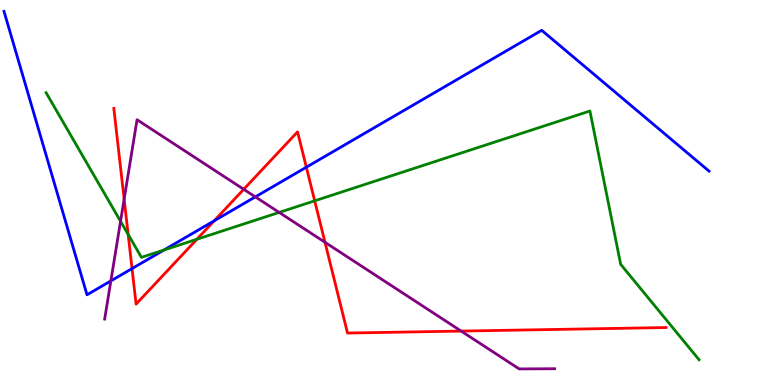[{'lines': ['blue', 'red'], 'intersections': [{'x': 1.7, 'y': 3.02}, {'x': 2.76, 'y': 4.26}, {'x': 3.95, 'y': 5.66}]}, {'lines': ['green', 'red'], 'intersections': [{'x': 1.65, 'y': 3.91}, {'x': 2.54, 'y': 3.79}, {'x': 4.06, 'y': 4.78}]}, {'lines': ['purple', 'red'], 'intersections': [{'x': 1.6, 'y': 4.83}, {'x': 3.14, 'y': 5.08}, {'x': 4.19, 'y': 3.71}, {'x': 5.95, 'y': 1.4}]}, {'lines': ['blue', 'green'], 'intersections': [{'x': 2.12, 'y': 3.51}]}, {'lines': ['blue', 'purple'], 'intersections': [{'x': 1.43, 'y': 2.7}, {'x': 3.29, 'y': 4.89}]}, {'lines': ['green', 'purple'], 'intersections': [{'x': 1.56, 'y': 4.25}, {'x': 3.6, 'y': 4.48}]}]